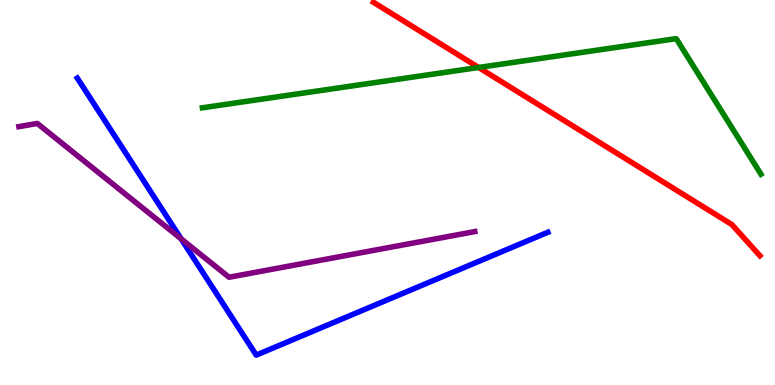[{'lines': ['blue', 'red'], 'intersections': []}, {'lines': ['green', 'red'], 'intersections': [{'x': 6.18, 'y': 8.25}]}, {'lines': ['purple', 'red'], 'intersections': []}, {'lines': ['blue', 'green'], 'intersections': []}, {'lines': ['blue', 'purple'], 'intersections': [{'x': 2.34, 'y': 3.8}]}, {'lines': ['green', 'purple'], 'intersections': []}]